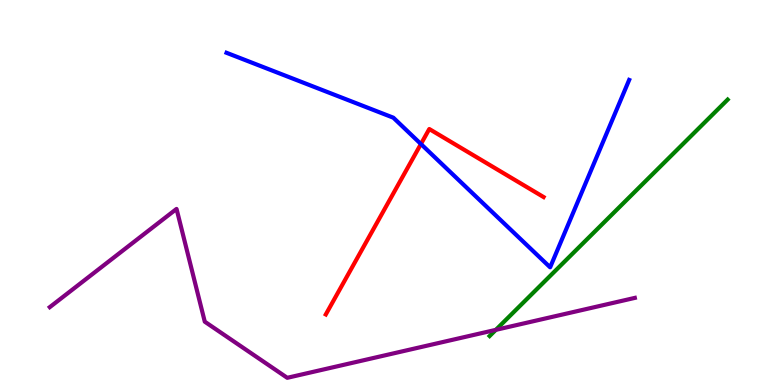[{'lines': ['blue', 'red'], 'intersections': [{'x': 5.43, 'y': 6.26}]}, {'lines': ['green', 'red'], 'intersections': []}, {'lines': ['purple', 'red'], 'intersections': []}, {'lines': ['blue', 'green'], 'intersections': []}, {'lines': ['blue', 'purple'], 'intersections': []}, {'lines': ['green', 'purple'], 'intersections': [{'x': 6.4, 'y': 1.43}]}]